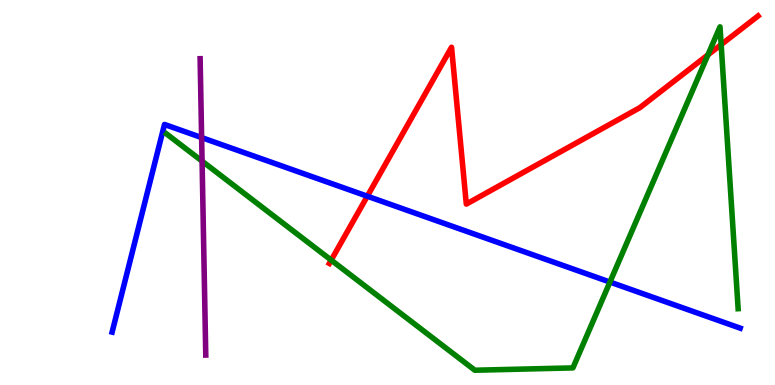[{'lines': ['blue', 'red'], 'intersections': [{'x': 4.74, 'y': 4.9}]}, {'lines': ['green', 'red'], 'intersections': [{'x': 4.27, 'y': 3.24}, {'x': 9.13, 'y': 8.57}, {'x': 9.31, 'y': 8.84}]}, {'lines': ['purple', 'red'], 'intersections': []}, {'lines': ['blue', 'green'], 'intersections': [{'x': 7.87, 'y': 2.67}]}, {'lines': ['blue', 'purple'], 'intersections': [{'x': 2.6, 'y': 6.43}]}, {'lines': ['green', 'purple'], 'intersections': [{'x': 2.61, 'y': 5.81}]}]